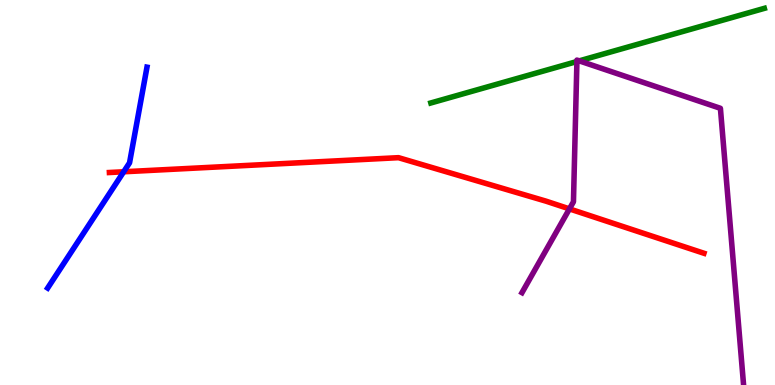[{'lines': ['blue', 'red'], 'intersections': [{'x': 1.6, 'y': 5.54}]}, {'lines': ['green', 'red'], 'intersections': []}, {'lines': ['purple', 'red'], 'intersections': [{'x': 7.35, 'y': 4.57}]}, {'lines': ['blue', 'green'], 'intersections': []}, {'lines': ['blue', 'purple'], 'intersections': []}, {'lines': ['green', 'purple'], 'intersections': [{'x': 7.44, 'y': 8.4}, {'x': 7.47, 'y': 8.42}]}]